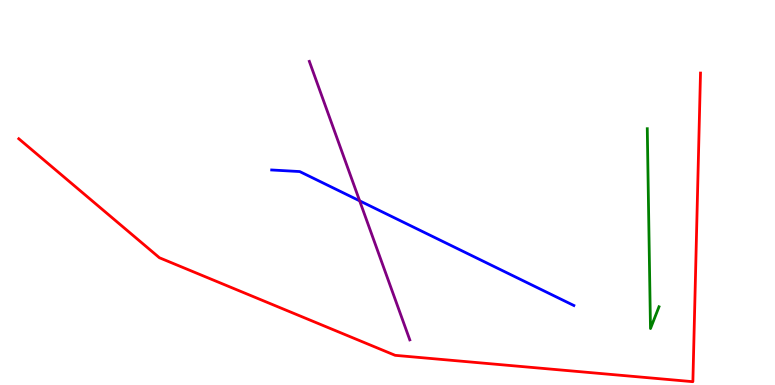[{'lines': ['blue', 'red'], 'intersections': []}, {'lines': ['green', 'red'], 'intersections': []}, {'lines': ['purple', 'red'], 'intersections': []}, {'lines': ['blue', 'green'], 'intersections': []}, {'lines': ['blue', 'purple'], 'intersections': [{'x': 4.64, 'y': 4.78}]}, {'lines': ['green', 'purple'], 'intersections': []}]